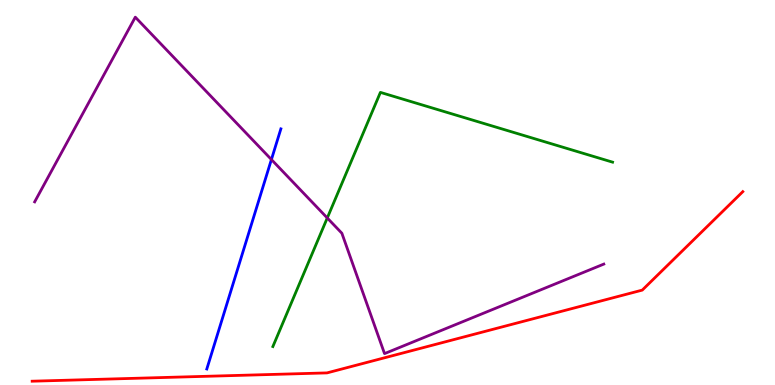[{'lines': ['blue', 'red'], 'intersections': []}, {'lines': ['green', 'red'], 'intersections': []}, {'lines': ['purple', 'red'], 'intersections': []}, {'lines': ['blue', 'green'], 'intersections': []}, {'lines': ['blue', 'purple'], 'intersections': [{'x': 3.5, 'y': 5.86}]}, {'lines': ['green', 'purple'], 'intersections': [{'x': 4.22, 'y': 4.34}]}]